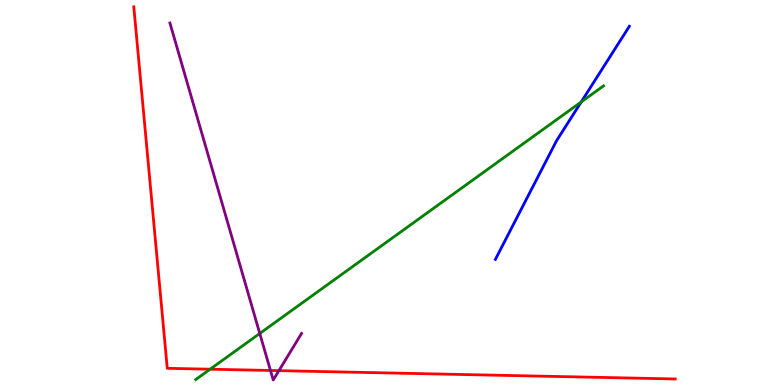[{'lines': ['blue', 'red'], 'intersections': []}, {'lines': ['green', 'red'], 'intersections': [{'x': 2.71, 'y': 0.41}]}, {'lines': ['purple', 'red'], 'intersections': [{'x': 3.49, 'y': 0.377}, {'x': 3.6, 'y': 0.373}]}, {'lines': ['blue', 'green'], 'intersections': [{'x': 7.5, 'y': 7.35}]}, {'lines': ['blue', 'purple'], 'intersections': []}, {'lines': ['green', 'purple'], 'intersections': [{'x': 3.35, 'y': 1.34}]}]